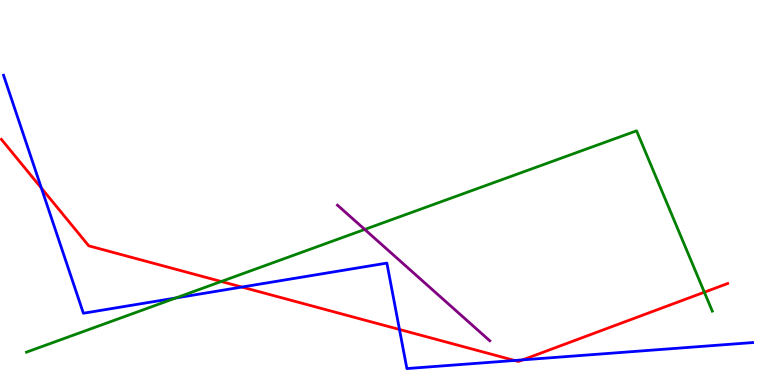[{'lines': ['blue', 'red'], 'intersections': [{'x': 0.534, 'y': 5.11}, {'x': 3.12, 'y': 2.54}, {'x': 5.15, 'y': 1.44}, {'x': 6.64, 'y': 0.637}, {'x': 6.74, 'y': 0.653}]}, {'lines': ['green', 'red'], 'intersections': [{'x': 2.85, 'y': 2.69}, {'x': 9.09, 'y': 2.41}]}, {'lines': ['purple', 'red'], 'intersections': []}, {'lines': ['blue', 'green'], 'intersections': [{'x': 2.27, 'y': 2.26}]}, {'lines': ['blue', 'purple'], 'intersections': []}, {'lines': ['green', 'purple'], 'intersections': [{'x': 4.71, 'y': 4.04}]}]